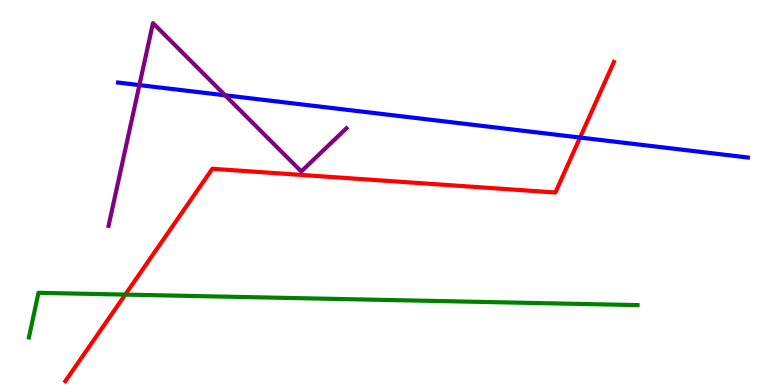[{'lines': ['blue', 'red'], 'intersections': [{'x': 7.48, 'y': 6.43}]}, {'lines': ['green', 'red'], 'intersections': [{'x': 1.62, 'y': 2.35}]}, {'lines': ['purple', 'red'], 'intersections': []}, {'lines': ['blue', 'green'], 'intersections': []}, {'lines': ['blue', 'purple'], 'intersections': [{'x': 1.8, 'y': 7.79}, {'x': 2.91, 'y': 7.52}]}, {'lines': ['green', 'purple'], 'intersections': []}]